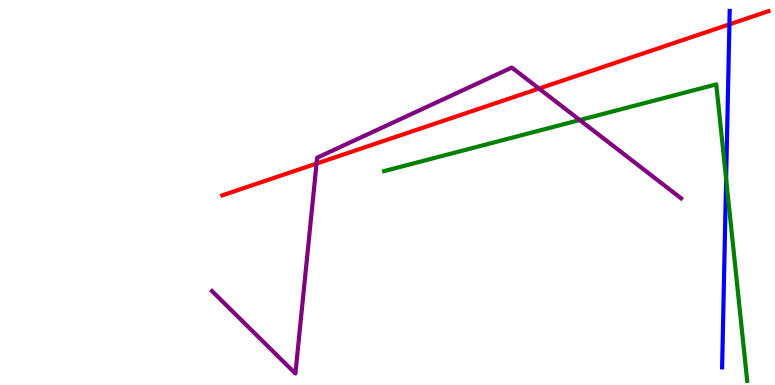[{'lines': ['blue', 'red'], 'intersections': [{'x': 9.41, 'y': 9.37}]}, {'lines': ['green', 'red'], 'intersections': []}, {'lines': ['purple', 'red'], 'intersections': [{'x': 4.08, 'y': 5.75}, {'x': 6.96, 'y': 7.7}]}, {'lines': ['blue', 'green'], 'intersections': [{'x': 9.37, 'y': 5.35}]}, {'lines': ['blue', 'purple'], 'intersections': []}, {'lines': ['green', 'purple'], 'intersections': [{'x': 7.48, 'y': 6.88}]}]